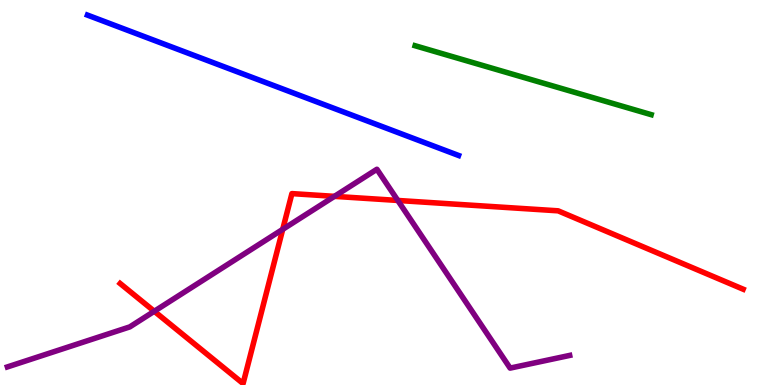[{'lines': ['blue', 'red'], 'intersections': []}, {'lines': ['green', 'red'], 'intersections': []}, {'lines': ['purple', 'red'], 'intersections': [{'x': 1.99, 'y': 1.91}, {'x': 3.65, 'y': 4.04}, {'x': 4.32, 'y': 4.9}, {'x': 5.13, 'y': 4.79}]}, {'lines': ['blue', 'green'], 'intersections': []}, {'lines': ['blue', 'purple'], 'intersections': []}, {'lines': ['green', 'purple'], 'intersections': []}]